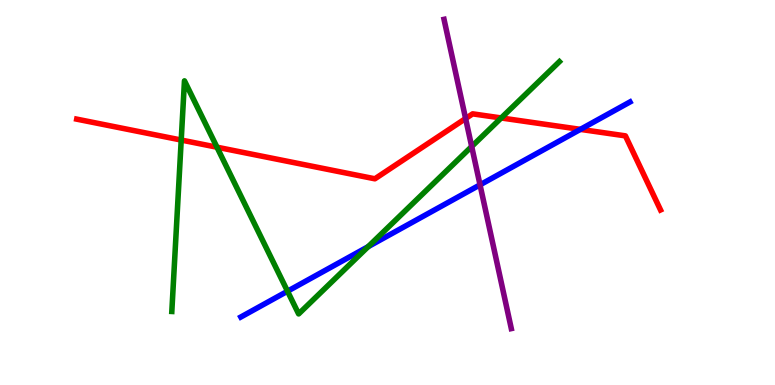[{'lines': ['blue', 'red'], 'intersections': [{'x': 7.49, 'y': 6.64}]}, {'lines': ['green', 'red'], 'intersections': [{'x': 2.34, 'y': 6.36}, {'x': 2.8, 'y': 6.18}, {'x': 6.47, 'y': 6.94}]}, {'lines': ['purple', 'red'], 'intersections': [{'x': 6.01, 'y': 6.92}]}, {'lines': ['blue', 'green'], 'intersections': [{'x': 3.71, 'y': 2.44}, {'x': 4.75, 'y': 3.59}]}, {'lines': ['blue', 'purple'], 'intersections': [{'x': 6.19, 'y': 5.2}]}, {'lines': ['green', 'purple'], 'intersections': [{'x': 6.09, 'y': 6.19}]}]